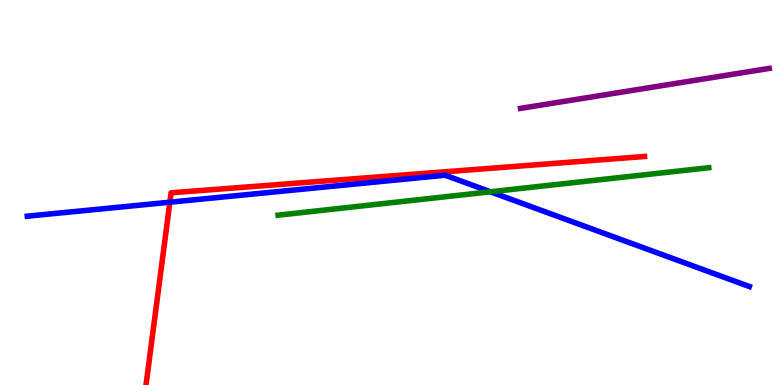[{'lines': ['blue', 'red'], 'intersections': [{'x': 2.19, 'y': 4.75}]}, {'lines': ['green', 'red'], 'intersections': []}, {'lines': ['purple', 'red'], 'intersections': []}, {'lines': ['blue', 'green'], 'intersections': [{'x': 6.33, 'y': 5.02}]}, {'lines': ['blue', 'purple'], 'intersections': []}, {'lines': ['green', 'purple'], 'intersections': []}]